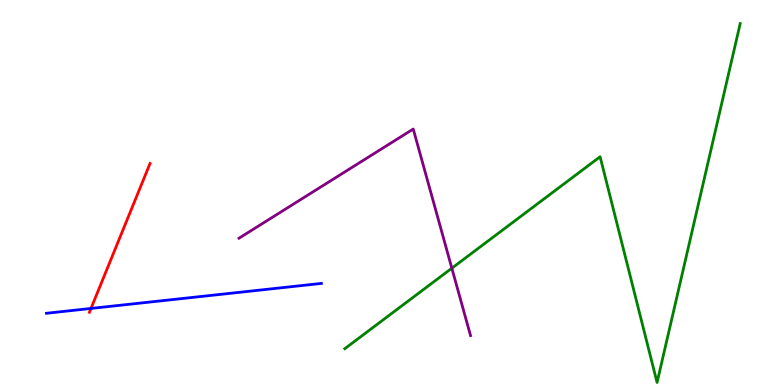[{'lines': ['blue', 'red'], 'intersections': [{'x': 1.17, 'y': 1.99}]}, {'lines': ['green', 'red'], 'intersections': []}, {'lines': ['purple', 'red'], 'intersections': []}, {'lines': ['blue', 'green'], 'intersections': []}, {'lines': ['blue', 'purple'], 'intersections': []}, {'lines': ['green', 'purple'], 'intersections': [{'x': 5.83, 'y': 3.03}]}]